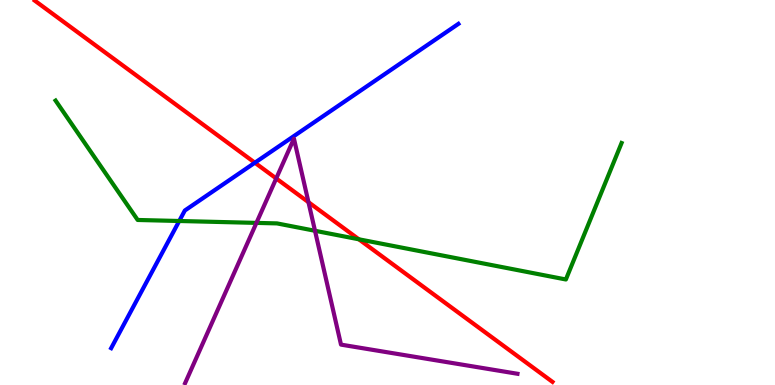[{'lines': ['blue', 'red'], 'intersections': [{'x': 3.29, 'y': 5.77}]}, {'lines': ['green', 'red'], 'intersections': [{'x': 4.63, 'y': 3.78}]}, {'lines': ['purple', 'red'], 'intersections': [{'x': 3.56, 'y': 5.37}, {'x': 3.98, 'y': 4.75}]}, {'lines': ['blue', 'green'], 'intersections': [{'x': 2.31, 'y': 4.26}]}, {'lines': ['blue', 'purple'], 'intersections': []}, {'lines': ['green', 'purple'], 'intersections': [{'x': 3.31, 'y': 4.21}, {'x': 4.06, 'y': 4.01}]}]